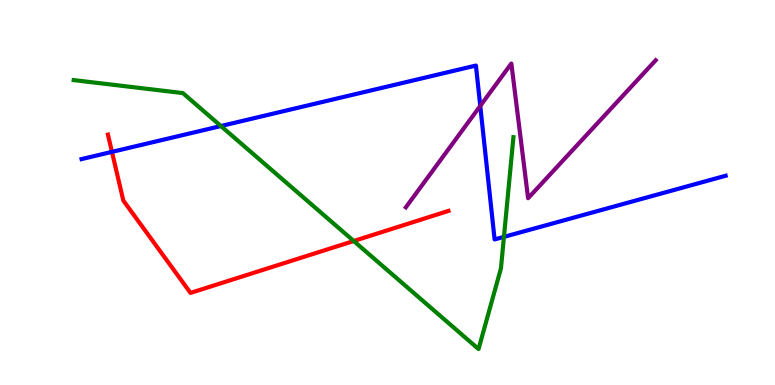[{'lines': ['blue', 'red'], 'intersections': [{'x': 1.44, 'y': 6.06}]}, {'lines': ['green', 'red'], 'intersections': [{'x': 4.56, 'y': 3.74}]}, {'lines': ['purple', 'red'], 'intersections': []}, {'lines': ['blue', 'green'], 'intersections': [{'x': 2.85, 'y': 6.73}, {'x': 6.5, 'y': 3.85}]}, {'lines': ['blue', 'purple'], 'intersections': [{'x': 6.2, 'y': 7.25}]}, {'lines': ['green', 'purple'], 'intersections': []}]